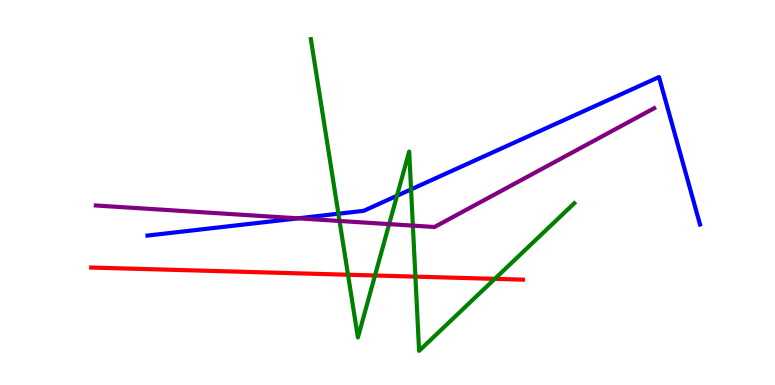[{'lines': ['blue', 'red'], 'intersections': []}, {'lines': ['green', 'red'], 'intersections': [{'x': 4.49, 'y': 2.86}, {'x': 4.84, 'y': 2.84}, {'x': 5.36, 'y': 2.81}, {'x': 6.38, 'y': 2.76}]}, {'lines': ['purple', 'red'], 'intersections': []}, {'lines': ['blue', 'green'], 'intersections': [{'x': 4.37, 'y': 4.45}, {'x': 5.12, 'y': 4.92}, {'x': 5.3, 'y': 5.08}]}, {'lines': ['blue', 'purple'], 'intersections': [{'x': 3.85, 'y': 4.33}]}, {'lines': ['green', 'purple'], 'intersections': [{'x': 4.38, 'y': 4.26}, {'x': 5.02, 'y': 4.18}, {'x': 5.33, 'y': 4.14}]}]